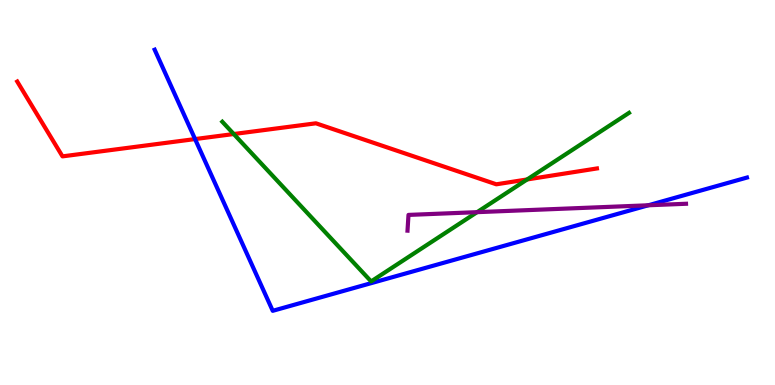[{'lines': ['blue', 'red'], 'intersections': [{'x': 2.52, 'y': 6.39}]}, {'lines': ['green', 'red'], 'intersections': [{'x': 3.02, 'y': 6.52}, {'x': 6.8, 'y': 5.34}]}, {'lines': ['purple', 'red'], 'intersections': []}, {'lines': ['blue', 'green'], 'intersections': []}, {'lines': ['blue', 'purple'], 'intersections': [{'x': 8.37, 'y': 4.67}]}, {'lines': ['green', 'purple'], 'intersections': [{'x': 6.16, 'y': 4.49}]}]